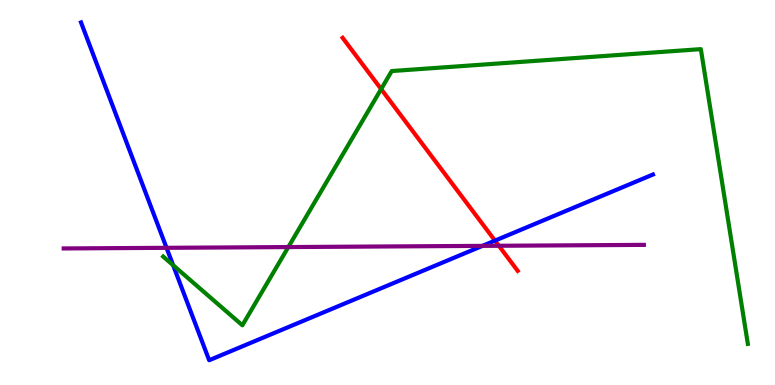[{'lines': ['blue', 'red'], 'intersections': [{'x': 6.39, 'y': 3.75}]}, {'lines': ['green', 'red'], 'intersections': [{'x': 4.92, 'y': 7.69}]}, {'lines': ['purple', 'red'], 'intersections': [{'x': 6.44, 'y': 3.62}]}, {'lines': ['blue', 'green'], 'intersections': [{'x': 2.23, 'y': 3.11}]}, {'lines': ['blue', 'purple'], 'intersections': [{'x': 2.15, 'y': 3.56}, {'x': 6.23, 'y': 3.61}]}, {'lines': ['green', 'purple'], 'intersections': [{'x': 3.72, 'y': 3.58}]}]